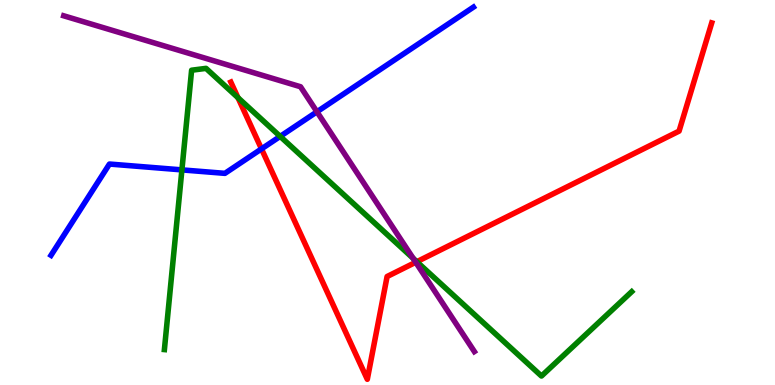[{'lines': ['blue', 'red'], 'intersections': [{'x': 3.37, 'y': 6.13}]}, {'lines': ['green', 'red'], 'intersections': [{'x': 3.07, 'y': 7.46}, {'x': 5.38, 'y': 3.2}]}, {'lines': ['purple', 'red'], 'intersections': [{'x': 5.36, 'y': 3.19}]}, {'lines': ['blue', 'green'], 'intersections': [{'x': 2.35, 'y': 5.59}, {'x': 3.62, 'y': 6.46}]}, {'lines': ['blue', 'purple'], 'intersections': [{'x': 4.09, 'y': 7.1}]}, {'lines': ['green', 'purple'], 'intersections': [{'x': 5.33, 'y': 3.29}]}]